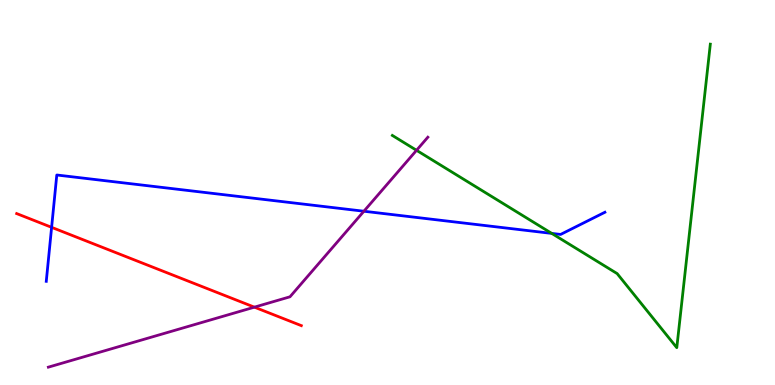[{'lines': ['blue', 'red'], 'intersections': [{'x': 0.666, 'y': 4.1}]}, {'lines': ['green', 'red'], 'intersections': []}, {'lines': ['purple', 'red'], 'intersections': [{'x': 3.28, 'y': 2.02}]}, {'lines': ['blue', 'green'], 'intersections': [{'x': 7.12, 'y': 3.94}]}, {'lines': ['blue', 'purple'], 'intersections': [{'x': 4.7, 'y': 4.51}]}, {'lines': ['green', 'purple'], 'intersections': [{'x': 5.37, 'y': 6.1}]}]